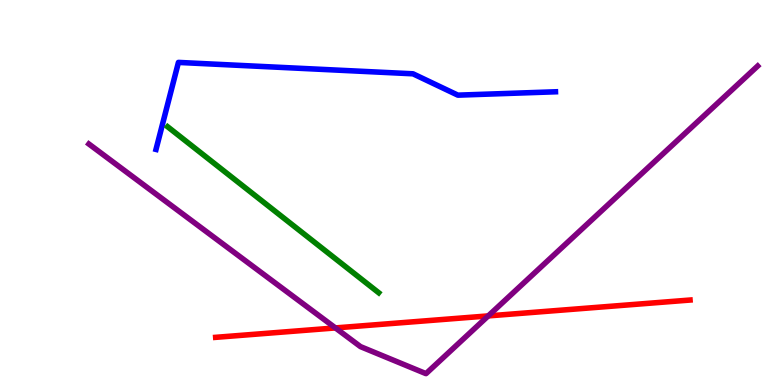[{'lines': ['blue', 'red'], 'intersections': []}, {'lines': ['green', 'red'], 'intersections': []}, {'lines': ['purple', 'red'], 'intersections': [{'x': 4.33, 'y': 1.48}, {'x': 6.3, 'y': 1.79}]}, {'lines': ['blue', 'green'], 'intersections': []}, {'lines': ['blue', 'purple'], 'intersections': []}, {'lines': ['green', 'purple'], 'intersections': []}]